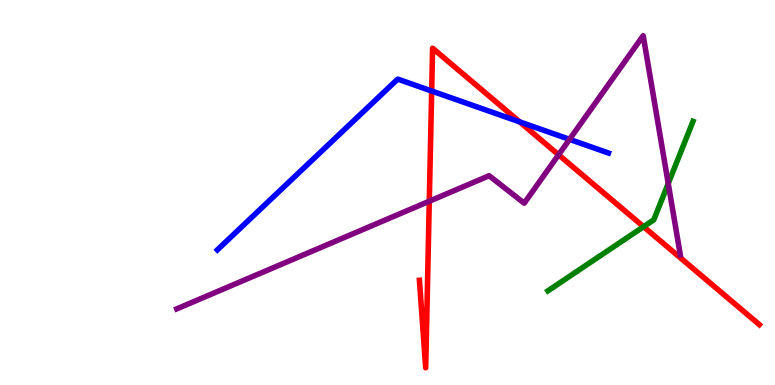[{'lines': ['blue', 'red'], 'intersections': [{'x': 5.57, 'y': 7.64}, {'x': 6.71, 'y': 6.83}]}, {'lines': ['green', 'red'], 'intersections': [{'x': 8.3, 'y': 4.11}]}, {'lines': ['purple', 'red'], 'intersections': [{'x': 5.54, 'y': 4.77}, {'x': 7.21, 'y': 5.98}]}, {'lines': ['blue', 'green'], 'intersections': []}, {'lines': ['blue', 'purple'], 'intersections': [{'x': 7.35, 'y': 6.38}]}, {'lines': ['green', 'purple'], 'intersections': [{'x': 8.62, 'y': 5.23}]}]